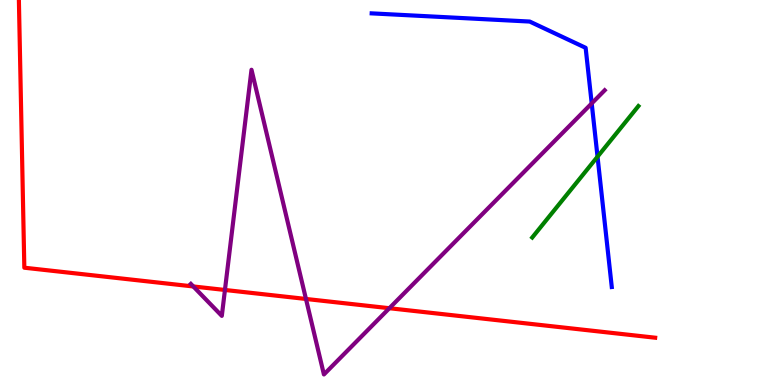[{'lines': ['blue', 'red'], 'intersections': []}, {'lines': ['green', 'red'], 'intersections': []}, {'lines': ['purple', 'red'], 'intersections': [{'x': 2.49, 'y': 2.56}, {'x': 2.9, 'y': 2.47}, {'x': 3.95, 'y': 2.23}, {'x': 5.02, 'y': 1.99}]}, {'lines': ['blue', 'green'], 'intersections': [{'x': 7.71, 'y': 5.93}]}, {'lines': ['blue', 'purple'], 'intersections': [{'x': 7.63, 'y': 7.31}]}, {'lines': ['green', 'purple'], 'intersections': []}]